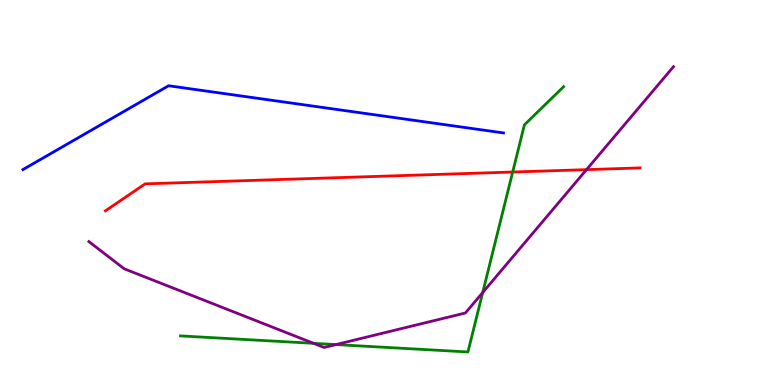[{'lines': ['blue', 'red'], 'intersections': []}, {'lines': ['green', 'red'], 'intersections': [{'x': 6.62, 'y': 5.53}]}, {'lines': ['purple', 'red'], 'intersections': [{'x': 7.57, 'y': 5.59}]}, {'lines': ['blue', 'green'], 'intersections': []}, {'lines': ['blue', 'purple'], 'intersections': []}, {'lines': ['green', 'purple'], 'intersections': [{'x': 4.05, 'y': 1.08}, {'x': 4.33, 'y': 1.05}, {'x': 6.23, 'y': 2.4}]}]